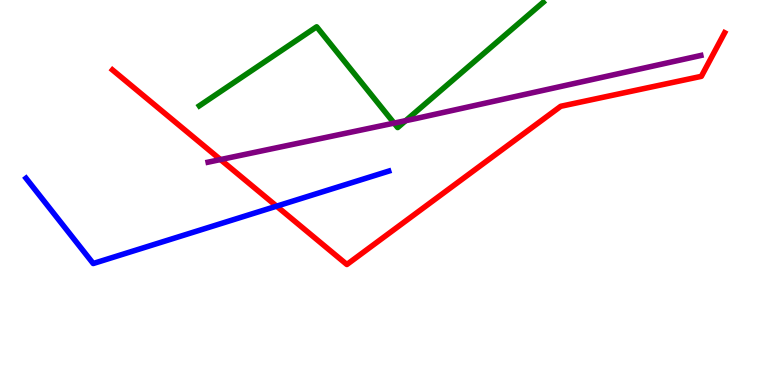[{'lines': ['blue', 'red'], 'intersections': [{'x': 3.57, 'y': 4.64}]}, {'lines': ['green', 'red'], 'intersections': []}, {'lines': ['purple', 'red'], 'intersections': [{'x': 2.84, 'y': 5.86}]}, {'lines': ['blue', 'green'], 'intersections': []}, {'lines': ['blue', 'purple'], 'intersections': []}, {'lines': ['green', 'purple'], 'intersections': [{'x': 5.08, 'y': 6.8}, {'x': 5.23, 'y': 6.87}]}]